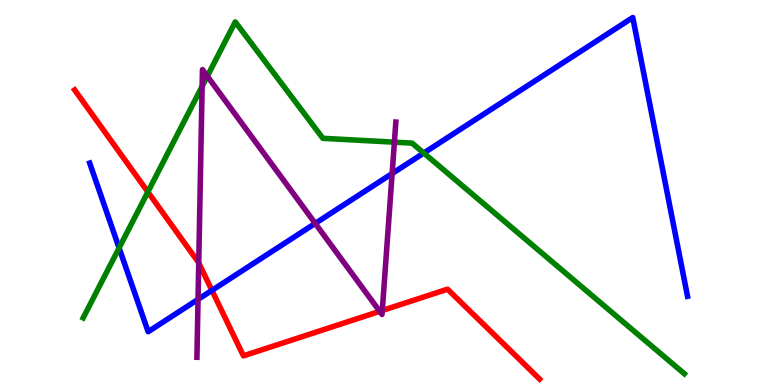[{'lines': ['blue', 'red'], 'intersections': [{'x': 2.73, 'y': 2.46}]}, {'lines': ['green', 'red'], 'intersections': [{'x': 1.91, 'y': 5.01}]}, {'lines': ['purple', 'red'], 'intersections': [{'x': 2.56, 'y': 3.17}, {'x': 4.9, 'y': 1.91}, {'x': 4.93, 'y': 1.94}]}, {'lines': ['blue', 'green'], 'intersections': [{'x': 1.54, 'y': 3.56}, {'x': 5.47, 'y': 6.03}]}, {'lines': ['blue', 'purple'], 'intersections': [{'x': 2.56, 'y': 2.22}, {'x': 4.07, 'y': 4.2}, {'x': 5.06, 'y': 5.49}]}, {'lines': ['green', 'purple'], 'intersections': [{'x': 2.61, 'y': 7.76}, {'x': 2.68, 'y': 8.02}, {'x': 5.09, 'y': 6.31}]}]